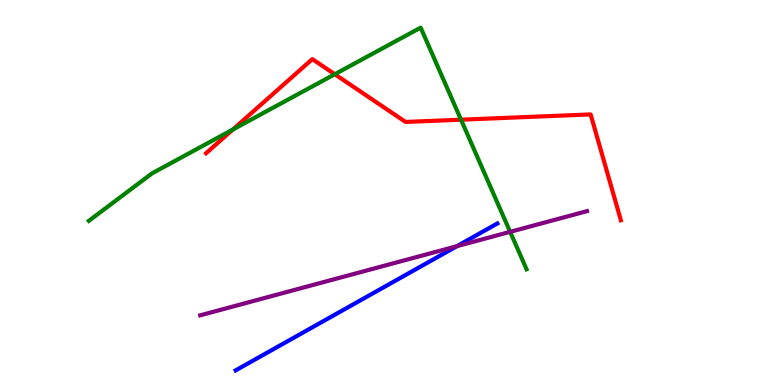[{'lines': ['blue', 'red'], 'intersections': []}, {'lines': ['green', 'red'], 'intersections': [{'x': 3.0, 'y': 6.64}, {'x': 4.32, 'y': 8.07}, {'x': 5.95, 'y': 6.89}]}, {'lines': ['purple', 'red'], 'intersections': []}, {'lines': ['blue', 'green'], 'intersections': []}, {'lines': ['blue', 'purple'], 'intersections': [{'x': 5.9, 'y': 3.61}]}, {'lines': ['green', 'purple'], 'intersections': [{'x': 6.58, 'y': 3.98}]}]